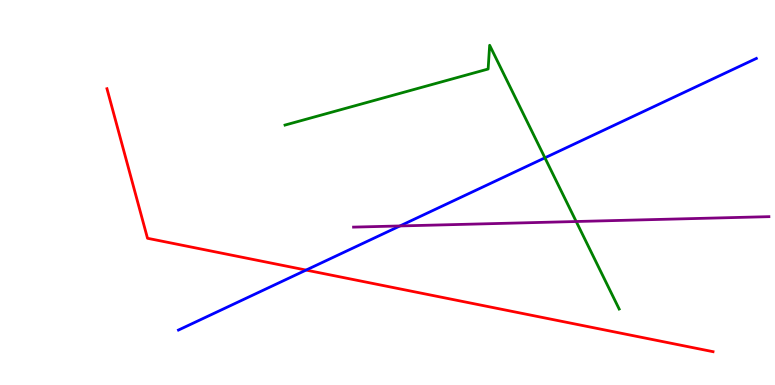[{'lines': ['blue', 'red'], 'intersections': [{'x': 3.95, 'y': 2.99}]}, {'lines': ['green', 'red'], 'intersections': []}, {'lines': ['purple', 'red'], 'intersections': []}, {'lines': ['blue', 'green'], 'intersections': [{'x': 7.03, 'y': 5.9}]}, {'lines': ['blue', 'purple'], 'intersections': [{'x': 5.16, 'y': 4.13}]}, {'lines': ['green', 'purple'], 'intersections': [{'x': 7.43, 'y': 4.25}]}]